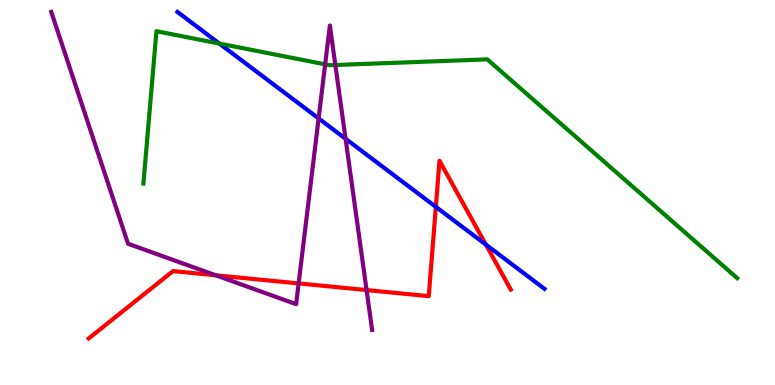[{'lines': ['blue', 'red'], 'intersections': [{'x': 5.62, 'y': 4.63}, {'x': 6.27, 'y': 3.65}]}, {'lines': ['green', 'red'], 'intersections': []}, {'lines': ['purple', 'red'], 'intersections': [{'x': 2.78, 'y': 2.85}, {'x': 3.85, 'y': 2.64}, {'x': 4.73, 'y': 2.47}]}, {'lines': ['blue', 'green'], 'intersections': [{'x': 2.83, 'y': 8.87}]}, {'lines': ['blue', 'purple'], 'intersections': [{'x': 4.11, 'y': 6.92}, {'x': 4.46, 'y': 6.4}]}, {'lines': ['green', 'purple'], 'intersections': [{'x': 4.2, 'y': 8.33}, {'x': 4.33, 'y': 8.31}]}]